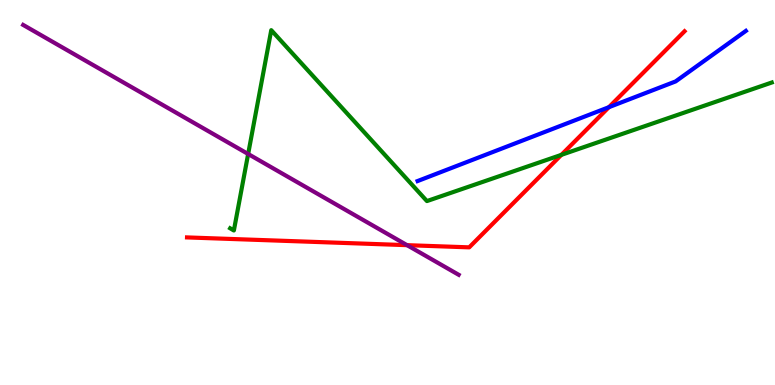[{'lines': ['blue', 'red'], 'intersections': [{'x': 7.86, 'y': 7.22}]}, {'lines': ['green', 'red'], 'intersections': [{'x': 7.24, 'y': 5.98}]}, {'lines': ['purple', 'red'], 'intersections': [{'x': 5.25, 'y': 3.63}]}, {'lines': ['blue', 'green'], 'intersections': []}, {'lines': ['blue', 'purple'], 'intersections': []}, {'lines': ['green', 'purple'], 'intersections': [{'x': 3.2, 'y': 6.0}]}]